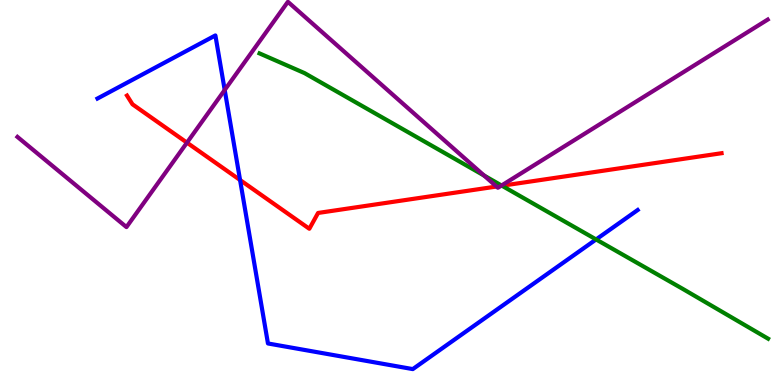[{'lines': ['blue', 'red'], 'intersections': [{'x': 3.1, 'y': 5.32}]}, {'lines': ['green', 'red'], 'intersections': [{'x': 6.48, 'y': 5.18}]}, {'lines': ['purple', 'red'], 'intersections': [{'x': 2.41, 'y': 6.3}, {'x': 6.41, 'y': 5.15}, {'x': 6.46, 'y': 5.17}]}, {'lines': ['blue', 'green'], 'intersections': [{'x': 7.69, 'y': 3.78}]}, {'lines': ['blue', 'purple'], 'intersections': [{'x': 2.9, 'y': 7.66}]}, {'lines': ['green', 'purple'], 'intersections': [{'x': 6.25, 'y': 5.44}, {'x': 6.47, 'y': 5.18}]}]